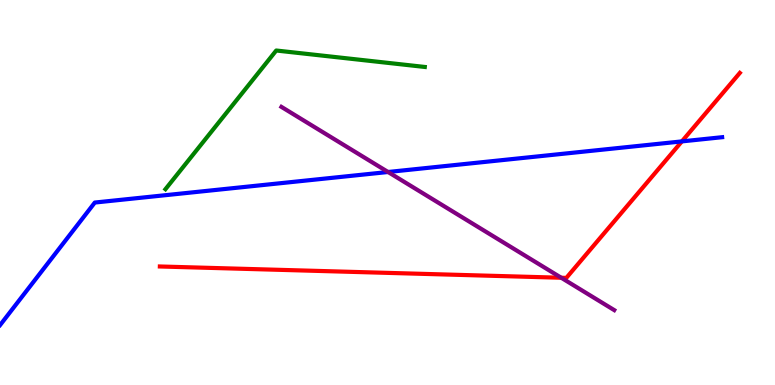[{'lines': ['blue', 'red'], 'intersections': [{'x': 8.8, 'y': 6.33}]}, {'lines': ['green', 'red'], 'intersections': []}, {'lines': ['purple', 'red'], 'intersections': [{'x': 7.24, 'y': 2.79}]}, {'lines': ['blue', 'green'], 'intersections': []}, {'lines': ['blue', 'purple'], 'intersections': [{'x': 5.01, 'y': 5.53}]}, {'lines': ['green', 'purple'], 'intersections': []}]